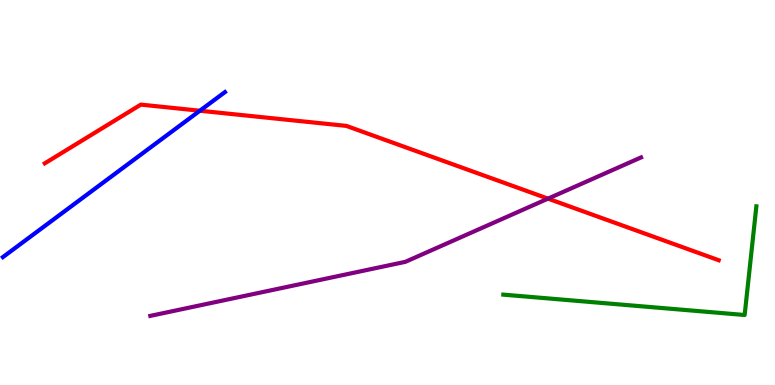[{'lines': ['blue', 'red'], 'intersections': [{'x': 2.58, 'y': 7.12}]}, {'lines': ['green', 'red'], 'intersections': []}, {'lines': ['purple', 'red'], 'intersections': [{'x': 7.07, 'y': 4.84}]}, {'lines': ['blue', 'green'], 'intersections': []}, {'lines': ['blue', 'purple'], 'intersections': []}, {'lines': ['green', 'purple'], 'intersections': []}]